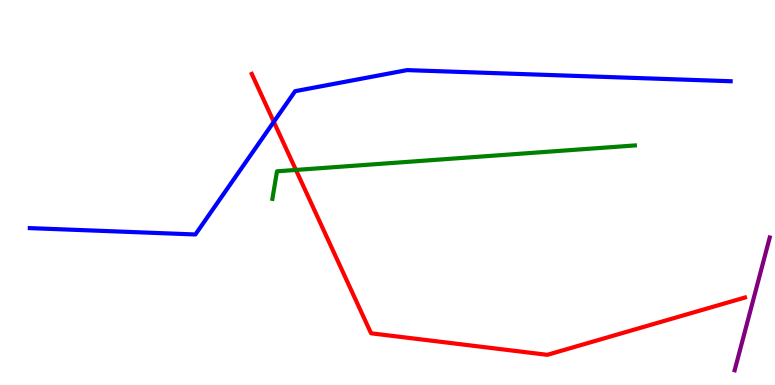[{'lines': ['blue', 'red'], 'intersections': [{'x': 3.53, 'y': 6.84}]}, {'lines': ['green', 'red'], 'intersections': [{'x': 3.82, 'y': 5.59}]}, {'lines': ['purple', 'red'], 'intersections': []}, {'lines': ['blue', 'green'], 'intersections': []}, {'lines': ['blue', 'purple'], 'intersections': []}, {'lines': ['green', 'purple'], 'intersections': []}]